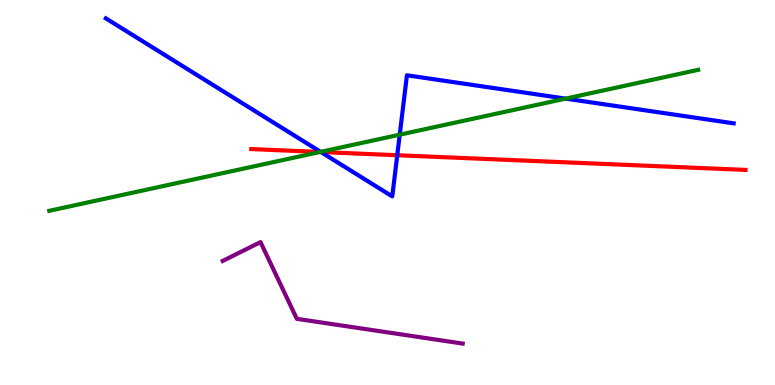[{'lines': ['blue', 'red'], 'intersections': [{'x': 4.14, 'y': 6.05}, {'x': 5.13, 'y': 5.97}]}, {'lines': ['green', 'red'], 'intersections': [{'x': 4.13, 'y': 6.05}]}, {'lines': ['purple', 'red'], 'intersections': []}, {'lines': ['blue', 'green'], 'intersections': [{'x': 4.14, 'y': 6.06}, {'x': 5.16, 'y': 6.5}, {'x': 7.3, 'y': 7.44}]}, {'lines': ['blue', 'purple'], 'intersections': []}, {'lines': ['green', 'purple'], 'intersections': []}]